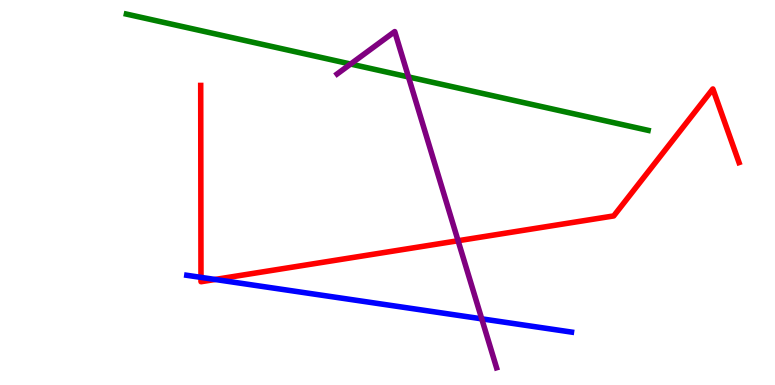[{'lines': ['blue', 'red'], 'intersections': [{'x': 2.59, 'y': 2.8}, {'x': 2.78, 'y': 2.74}]}, {'lines': ['green', 'red'], 'intersections': []}, {'lines': ['purple', 'red'], 'intersections': [{'x': 5.91, 'y': 3.75}]}, {'lines': ['blue', 'green'], 'intersections': []}, {'lines': ['blue', 'purple'], 'intersections': [{'x': 6.22, 'y': 1.72}]}, {'lines': ['green', 'purple'], 'intersections': [{'x': 4.52, 'y': 8.34}, {'x': 5.27, 'y': 8.0}]}]